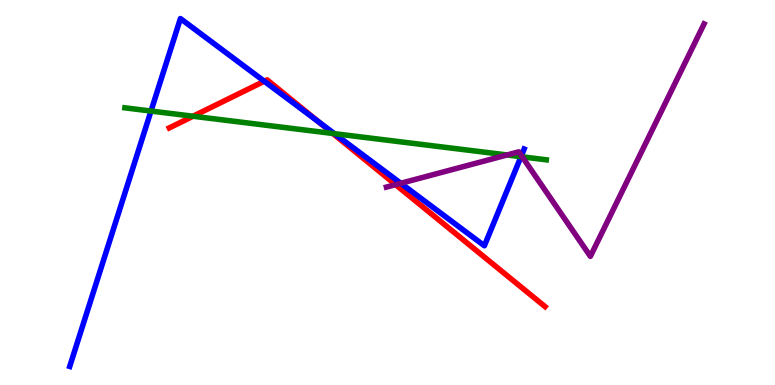[{'lines': ['blue', 'red'], 'intersections': [{'x': 3.41, 'y': 7.89}, {'x': 4.11, 'y': 6.84}]}, {'lines': ['green', 'red'], 'intersections': [{'x': 2.49, 'y': 6.98}, {'x': 4.29, 'y': 6.53}]}, {'lines': ['purple', 'red'], 'intersections': [{'x': 5.1, 'y': 5.2}]}, {'lines': ['blue', 'green'], 'intersections': [{'x': 1.95, 'y': 7.12}, {'x': 4.32, 'y': 6.53}, {'x': 6.72, 'y': 5.93}]}, {'lines': ['blue', 'purple'], 'intersections': [{'x': 5.17, 'y': 5.24}, {'x': 6.73, 'y': 5.96}]}, {'lines': ['green', 'purple'], 'intersections': [{'x': 6.54, 'y': 5.97}, {'x': 6.74, 'y': 5.93}]}]